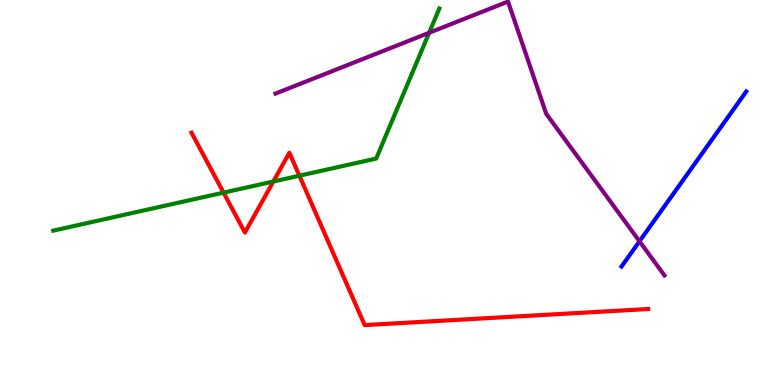[{'lines': ['blue', 'red'], 'intersections': []}, {'lines': ['green', 'red'], 'intersections': [{'x': 2.88, 'y': 5.0}, {'x': 3.53, 'y': 5.29}, {'x': 3.86, 'y': 5.44}]}, {'lines': ['purple', 'red'], 'intersections': []}, {'lines': ['blue', 'green'], 'intersections': []}, {'lines': ['blue', 'purple'], 'intersections': [{'x': 8.25, 'y': 3.73}]}, {'lines': ['green', 'purple'], 'intersections': [{'x': 5.54, 'y': 9.15}]}]